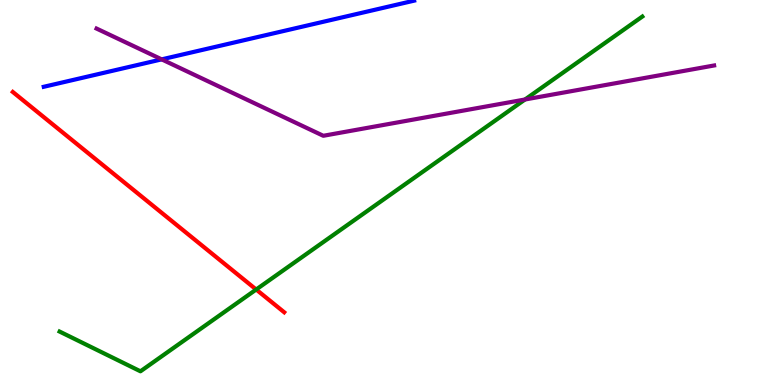[{'lines': ['blue', 'red'], 'intersections': []}, {'lines': ['green', 'red'], 'intersections': [{'x': 3.31, 'y': 2.48}]}, {'lines': ['purple', 'red'], 'intersections': []}, {'lines': ['blue', 'green'], 'intersections': []}, {'lines': ['blue', 'purple'], 'intersections': [{'x': 2.09, 'y': 8.46}]}, {'lines': ['green', 'purple'], 'intersections': [{'x': 6.77, 'y': 7.42}]}]